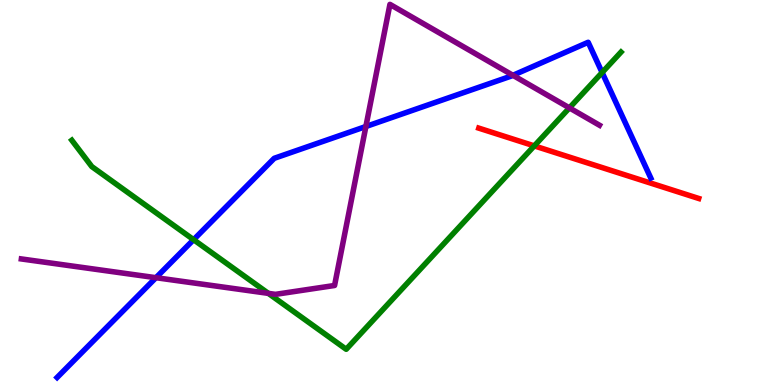[{'lines': ['blue', 'red'], 'intersections': []}, {'lines': ['green', 'red'], 'intersections': [{'x': 6.89, 'y': 6.21}]}, {'lines': ['purple', 'red'], 'intersections': []}, {'lines': ['blue', 'green'], 'intersections': [{'x': 2.5, 'y': 3.77}, {'x': 7.77, 'y': 8.12}]}, {'lines': ['blue', 'purple'], 'intersections': [{'x': 2.01, 'y': 2.79}, {'x': 4.72, 'y': 6.71}, {'x': 6.62, 'y': 8.04}]}, {'lines': ['green', 'purple'], 'intersections': [{'x': 3.46, 'y': 2.38}, {'x': 7.35, 'y': 7.2}]}]